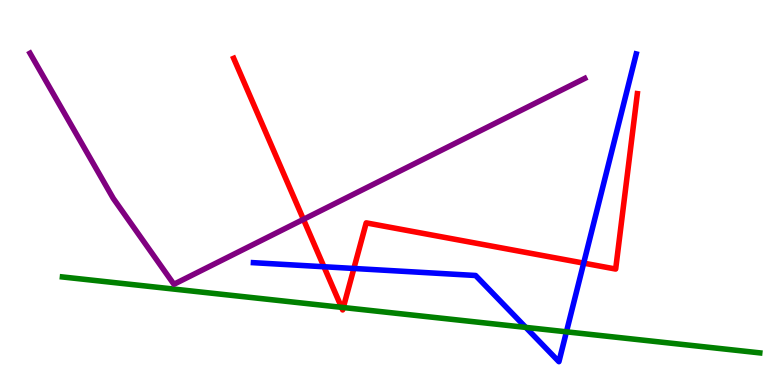[{'lines': ['blue', 'red'], 'intersections': [{'x': 4.18, 'y': 3.07}, {'x': 4.57, 'y': 3.03}, {'x': 7.53, 'y': 3.17}]}, {'lines': ['green', 'red'], 'intersections': [{'x': 4.41, 'y': 2.02}, {'x': 4.43, 'y': 2.01}]}, {'lines': ['purple', 'red'], 'intersections': [{'x': 3.92, 'y': 4.3}]}, {'lines': ['blue', 'green'], 'intersections': [{'x': 6.78, 'y': 1.5}, {'x': 7.31, 'y': 1.38}]}, {'lines': ['blue', 'purple'], 'intersections': []}, {'lines': ['green', 'purple'], 'intersections': []}]